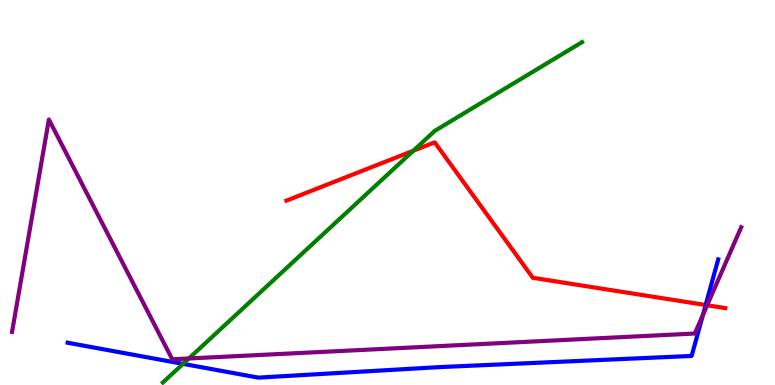[{'lines': ['blue', 'red'], 'intersections': [{'x': 9.11, 'y': 2.08}]}, {'lines': ['green', 'red'], 'intersections': [{'x': 5.33, 'y': 6.09}]}, {'lines': ['purple', 'red'], 'intersections': [{'x': 9.12, 'y': 2.07}]}, {'lines': ['blue', 'green'], 'intersections': [{'x': 2.36, 'y': 0.55}]}, {'lines': ['blue', 'purple'], 'intersections': [{'x': 9.07, 'y': 1.82}]}, {'lines': ['green', 'purple'], 'intersections': [{'x': 2.44, 'y': 0.689}]}]